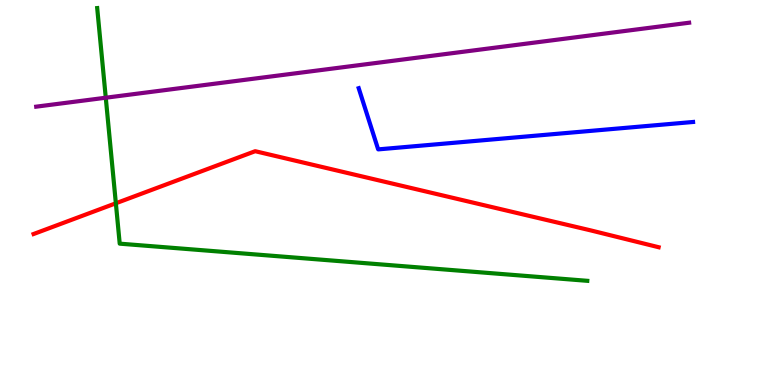[{'lines': ['blue', 'red'], 'intersections': []}, {'lines': ['green', 'red'], 'intersections': [{'x': 1.49, 'y': 4.72}]}, {'lines': ['purple', 'red'], 'intersections': []}, {'lines': ['blue', 'green'], 'intersections': []}, {'lines': ['blue', 'purple'], 'intersections': []}, {'lines': ['green', 'purple'], 'intersections': [{'x': 1.36, 'y': 7.46}]}]